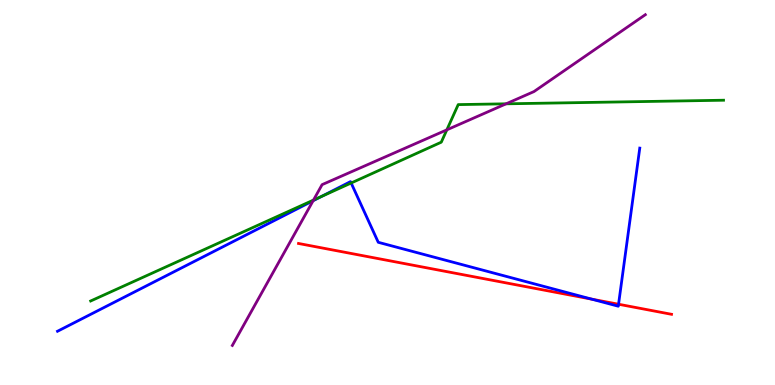[{'lines': ['blue', 'red'], 'intersections': [{'x': 7.63, 'y': 2.23}, {'x': 7.98, 'y': 2.1}]}, {'lines': ['green', 'red'], 'intersections': []}, {'lines': ['purple', 'red'], 'intersections': []}, {'lines': ['blue', 'green'], 'intersections': [{'x': 4.15, 'y': 4.9}, {'x': 4.53, 'y': 5.25}]}, {'lines': ['blue', 'purple'], 'intersections': [{'x': 4.04, 'y': 4.79}]}, {'lines': ['green', 'purple'], 'intersections': [{'x': 4.04, 'y': 4.8}, {'x': 5.77, 'y': 6.63}, {'x': 6.53, 'y': 7.3}]}]